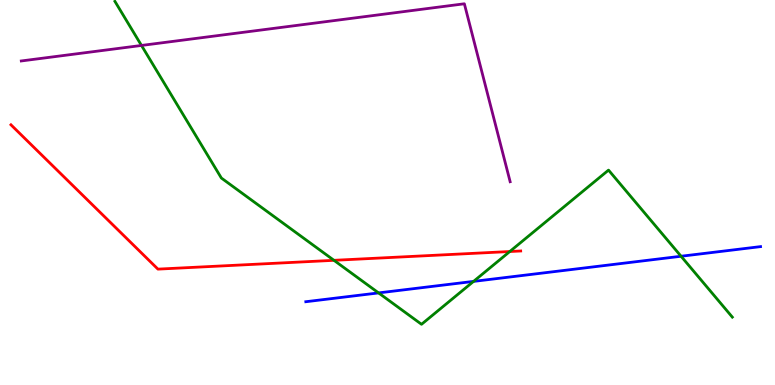[{'lines': ['blue', 'red'], 'intersections': []}, {'lines': ['green', 'red'], 'intersections': [{'x': 4.31, 'y': 3.24}, {'x': 6.58, 'y': 3.47}]}, {'lines': ['purple', 'red'], 'intersections': []}, {'lines': ['blue', 'green'], 'intersections': [{'x': 4.88, 'y': 2.39}, {'x': 6.11, 'y': 2.69}, {'x': 8.79, 'y': 3.34}]}, {'lines': ['blue', 'purple'], 'intersections': []}, {'lines': ['green', 'purple'], 'intersections': [{'x': 1.83, 'y': 8.82}]}]